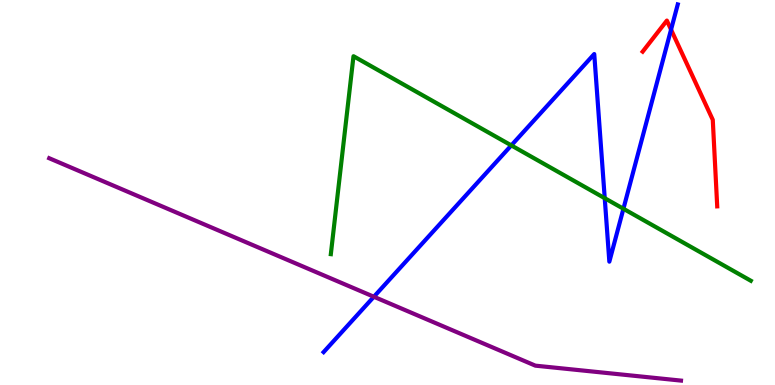[{'lines': ['blue', 'red'], 'intersections': [{'x': 8.66, 'y': 9.23}]}, {'lines': ['green', 'red'], 'intersections': []}, {'lines': ['purple', 'red'], 'intersections': []}, {'lines': ['blue', 'green'], 'intersections': [{'x': 6.6, 'y': 6.22}, {'x': 7.8, 'y': 4.85}, {'x': 8.04, 'y': 4.58}]}, {'lines': ['blue', 'purple'], 'intersections': [{'x': 4.82, 'y': 2.29}]}, {'lines': ['green', 'purple'], 'intersections': []}]